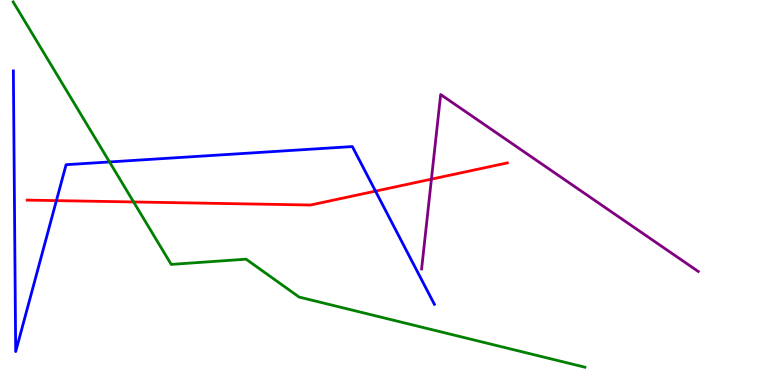[{'lines': ['blue', 'red'], 'intersections': [{'x': 0.728, 'y': 4.79}, {'x': 4.85, 'y': 5.04}]}, {'lines': ['green', 'red'], 'intersections': [{'x': 1.72, 'y': 4.75}]}, {'lines': ['purple', 'red'], 'intersections': [{'x': 5.57, 'y': 5.35}]}, {'lines': ['blue', 'green'], 'intersections': [{'x': 1.41, 'y': 5.79}]}, {'lines': ['blue', 'purple'], 'intersections': []}, {'lines': ['green', 'purple'], 'intersections': []}]